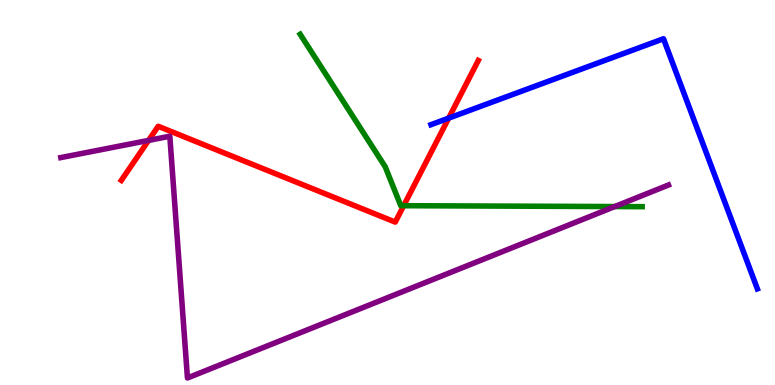[{'lines': ['blue', 'red'], 'intersections': [{'x': 5.79, 'y': 6.93}]}, {'lines': ['green', 'red'], 'intersections': [{'x': 5.21, 'y': 4.66}]}, {'lines': ['purple', 'red'], 'intersections': [{'x': 1.92, 'y': 6.35}]}, {'lines': ['blue', 'green'], 'intersections': []}, {'lines': ['blue', 'purple'], 'intersections': []}, {'lines': ['green', 'purple'], 'intersections': [{'x': 7.93, 'y': 4.63}]}]